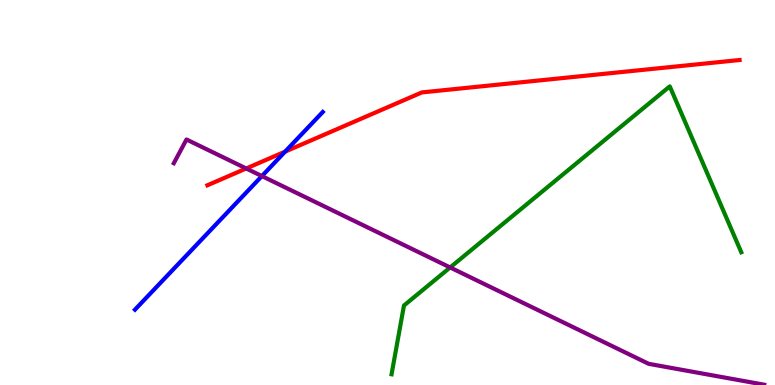[{'lines': ['blue', 'red'], 'intersections': [{'x': 3.68, 'y': 6.06}]}, {'lines': ['green', 'red'], 'intersections': []}, {'lines': ['purple', 'red'], 'intersections': [{'x': 3.18, 'y': 5.62}]}, {'lines': ['blue', 'green'], 'intersections': []}, {'lines': ['blue', 'purple'], 'intersections': [{'x': 3.38, 'y': 5.43}]}, {'lines': ['green', 'purple'], 'intersections': [{'x': 5.81, 'y': 3.05}]}]